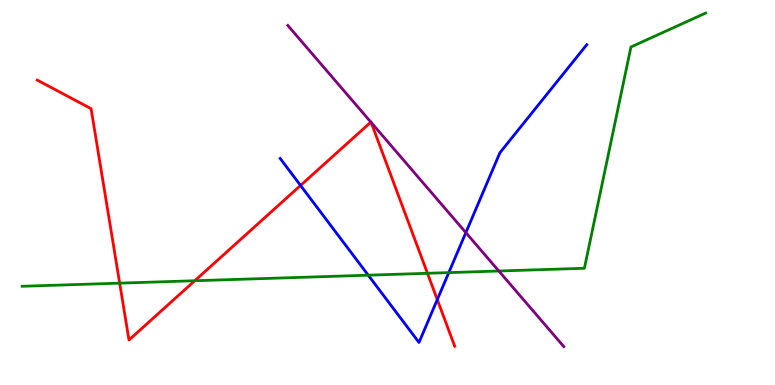[{'lines': ['blue', 'red'], 'intersections': [{'x': 3.88, 'y': 5.18}, {'x': 5.64, 'y': 2.22}]}, {'lines': ['green', 'red'], 'intersections': [{'x': 1.54, 'y': 2.65}, {'x': 2.51, 'y': 2.71}, {'x': 5.52, 'y': 2.9}]}, {'lines': ['purple', 'red'], 'intersections': [{'x': 4.79, 'y': 6.83}, {'x': 4.79, 'y': 6.82}]}, {'lines': ['blue', 'green'], 'intersections': [{'x': 4.75, 'y': 2.85}, {'x': 5.79, 'y': 2.92}]}, {'lines': ['blue', 'purple'], 'intersections': [{'x': 6.01, 'y': 3.96}]}, {'lines': ['green', 'purple'], 'intersections': [{'x': 6.44, 'y': 2.96}]}]